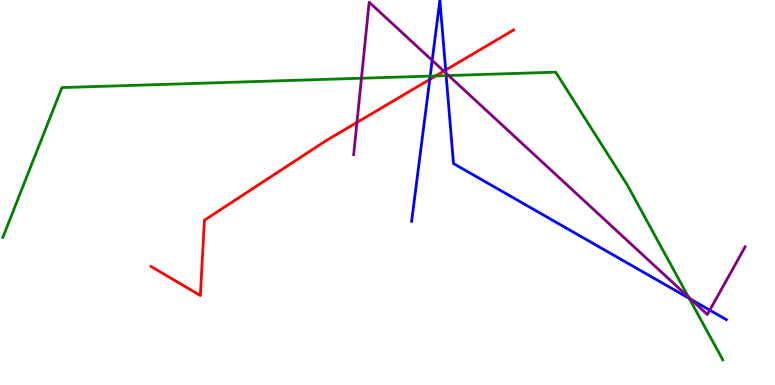[{'lines': ['blue', 'red'], 'intersections': [{'x': 5.55, 'y': 7.94}, {'x': 5.75, 'y': 8.18}]}, {'lines': ['green', 'red'], 'intersections': [{'x': 5.62, 'y': 8.03}]}, {'lines': ['purple', 'red'], 'intersections': [{'x': 4.61, 'y': 6.82}, {'x': 5.73, 'y': 8.15}]}, {'lines': ['blue', 'green'], 'intersections': [{'x': 5.55, 'y': 8.02}, {'x': 5.76, 'y': 8.04}, {'x': 8.89, 'y': 2.25}]}, {'lines': ['blue', 'purple'], 'intersections': [{'x': 5.58, 'y': 8.43}, {'x': 5.75, 'y': 8.1}, {'x': 8.92, 'y': 2.22}, {'x': 9.16, 'y': 1.94}]}, {'lines': ['green', 'purple'], 'intersections': [{'x': 4.66, 'y': 7.97}, {'x': 5.79, 'y': 8.04}, {'x': 8.88, 'y': 2.28}]}]